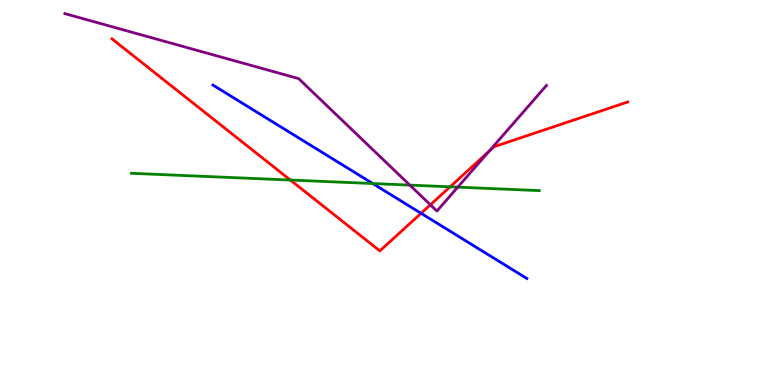[{'lines': ['blue', 'red'], 'intersections': [{'x': 5.43, 'y': 4.46}]}, {'lines': ['green', 'red'], 'intersections': [{'x': 3.75, 'y': 5.32}, {'x': 5.81, 'y': 5.15}]}, {'lines': ['purple', 'red'], 'intersections': [{'x': 5.55, 'y': 4.68}, {'x': 6.31, 'y': 6.07}]}, {'lines': ['blue', 'green'], 'intersections': [{'x': 4.81, 'y': 5.23}]}, {'lines': ['blue', 'purple'], 'intersections': []}, {'lines': ['green', 'purple'], 'intersections': [{'x': 5.29, 'y': 5.19}, {'x': 5.91, 'y': 5.14}]}]